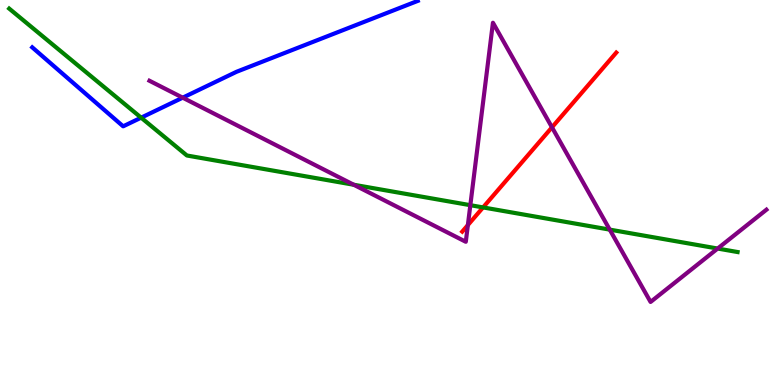[{'lines': ['blue', 'red'], 'intersections': []}, {'lines': ['green', 'red'], 'intersections': [{'x': 6.23, 'y': 4.61}]}, {'lines': ['purple', 'red'], 'intersections': [{'x': 6.04, 'y': 4.15}, {'x': 7.12, 'y': 6.69}]}, {'lines': ['blue', 'green'], 'intersections': [{'x': 1.82, 'y': 6.94}]}, {'lines': ['blue', 'purple'], 'intersections': [{'x': 2.36, 'y': 7.46}]}, {'lines': ['green', 'purple'], 'intersections': [{'x': 4.56, 'y': 5.2}, {'x': 6.07, 'y': 4.67}, {'x': 7.87, 'y': 4.04}, {'x': 9.26, 'y': 3.54}]}]